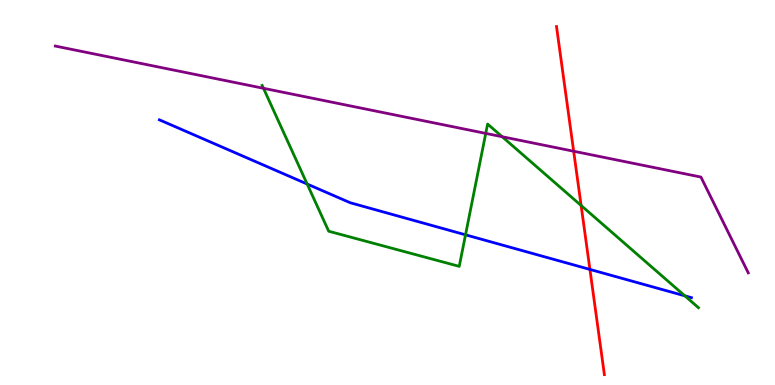[{'lines': ['blue', 'red'], 'intersections': [{'x': 7.61, 'y': 3.0}]}, {'lines': ['green', 'red'], 'intersections': [{'x': 7.5, 'y': 4.66}]}, {'lines': ['purple', 'red'], 'intersections': [{'x': 7.4, 'y': 6.07}]}, {'lines': ['blue', 'green'], 'intersections': [{'x': 3.96, 'y': 5.22}, {'x': 6.01, 'y': 3.9}, {'x': 8.84, 'y': 2.32}]}, {'lines': ['blue', 'purple'], 'intersections': []}, {'lines': ['green', 'purple'], 'intersections': [{'x': 3.4, 'y': 7.71}, {'x': 6.27, 'y': 6.54}, {'x': 6.48, 'y': 6.45}]}]